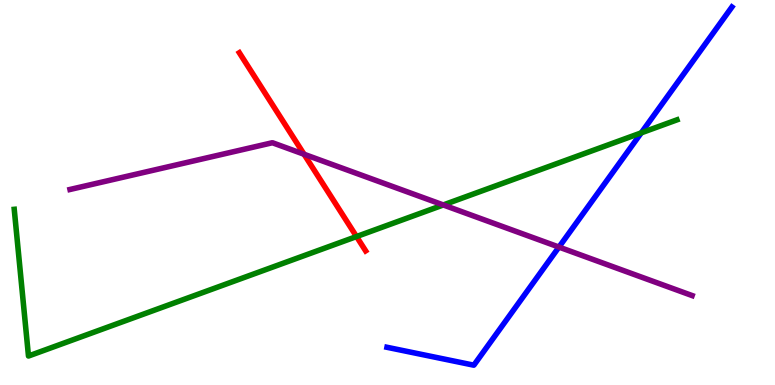[{'lines': ['blue', 'red'], 'intersections': []}, {'lines': ['green', 'red'], 'intersections': [{'x': 4.6, 'y': 3.86}]}, {'lines': ['purple', 'red'], 'intersections': [{'x': 3.92, 'y': 5.99}]}, {'lines': ['blue', 'green'], 'intersections': [{'x': 8.27, 'y': 6.55}]}, {'lines': ['blue', 'purple'], 'intersections': [{'x': 7.21, 'y': 3.58}]}, {'lines': ['green', 'purple'], 'intersections': [{'x': 5.72, 'y': 4.68}]}]